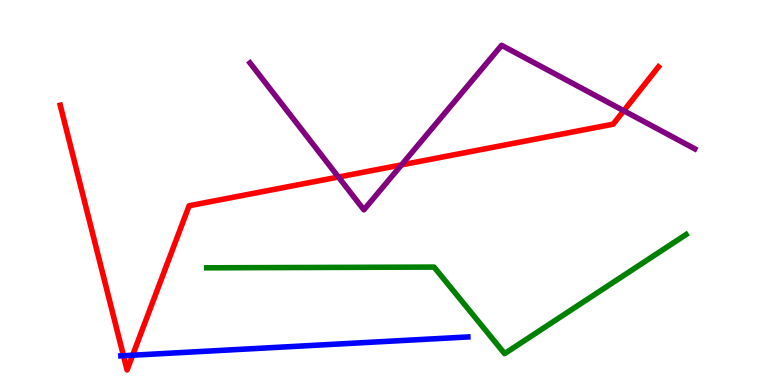[{'lines': ['blue', 'red'], 'intersections': [{'x': 1.59, 'y': 0.761}, {'x': 1.71, 'y': 0.774}]}, {'lines': ['green', 'red'], 'intersections': []}, {'lines': ['purple', 'red'], 'intersections': [{'x': 4.37, 'y': 5.4}, {'x': 5.18, 'y': 5.72}, {'x': 8.05, 'y': 7.12}]}, {'lines': ['blue', 'green'], 'intersections': []}, {'lines': ['blue', 'purple'], 'intersections': []}, {'lines': ['green', 'purple'], 'intersections': []}]